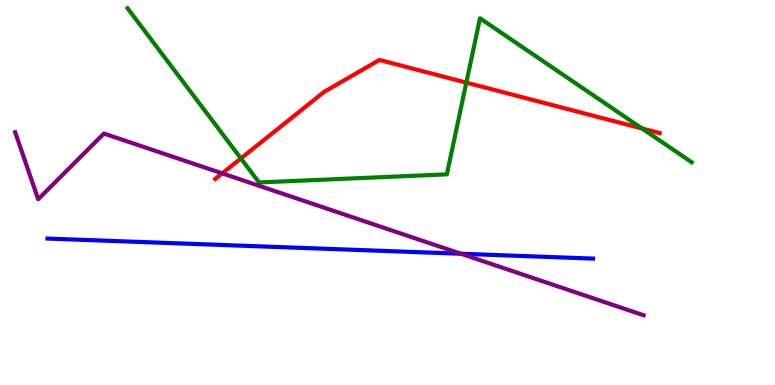[{'lines': ['blue', 'red'], 'intersections': []}, {'lines': ['green', 'red'], 'intersections': [{'x': 3.11, 'y': 5.89}, {'x': 6.02, 'y': 7.85}, {'x': 8.28, 'y': 6.66}]}, {'lines': ['purple', 'red'], 'intersections': [{'x': 2.87, 'y': 5.5}]}, {'lines': ['blue', 'green'], 'intersections': []}, {'lines': ['blue', 'purple'], 'intersections': [{'x': 5.95, 'y': 3.41}]}, {'lines': ['green', 'purple'], 'intersections': []}]